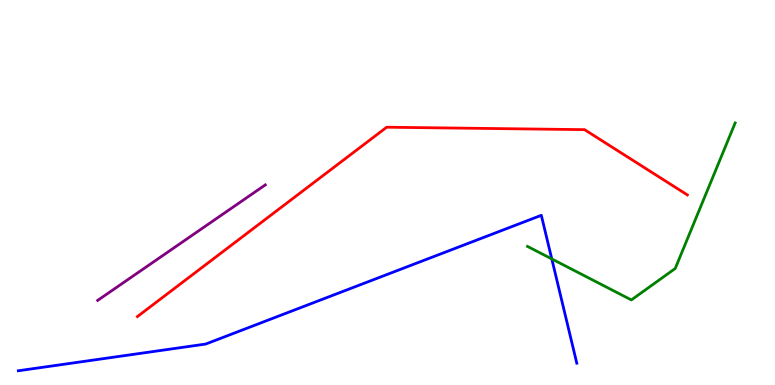[{'lines': ['blue', 'red'], 'intersections': []}, {'lines': ['green', 'red'], 'intersections': []}, {'lines': ['purple', 'red'], 'intersections': []}, {'lines': ['blue', 'green'], 'intersections': [{'x': 7.12, 'y': 3.27}]}, {'lines': ['blue', 'purple'], 'intersections': []}, {'lines': ['green', 'purple'], 'intersections': []}]